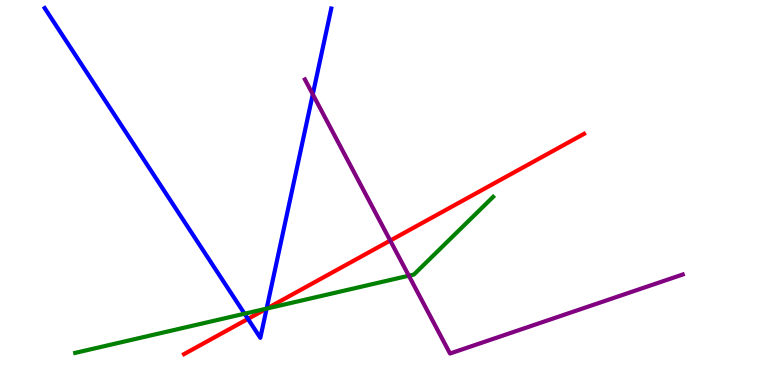[{'lines': ['blue', 'red'], 'intersections': [{'x': 3.2, 'y': 1.72}, {'x': 3.44, 'y': 1.98}]}, {'lines': ['green', 'red'], 'intersections': [{'x': 3.44, 'y': 1.98}]}, {'lines': ['purple', 'red'], 'intersections': [{'x': 5.04, 'y': 3.75}]}, {'lines': ['blue', 'green'], 'intersections': [{'x': 3.16, 'y': 1.85}, {'x': 3.44, 'y': 1.98}]}, {'lines': ['blue', 'purple'], 'intersections': [{'x': 4.04, 'y': 7.55}]}, {'lines': ['green', 'purple'], 'intersections': [{'x': 5.28, 'y': 2.84}]}]